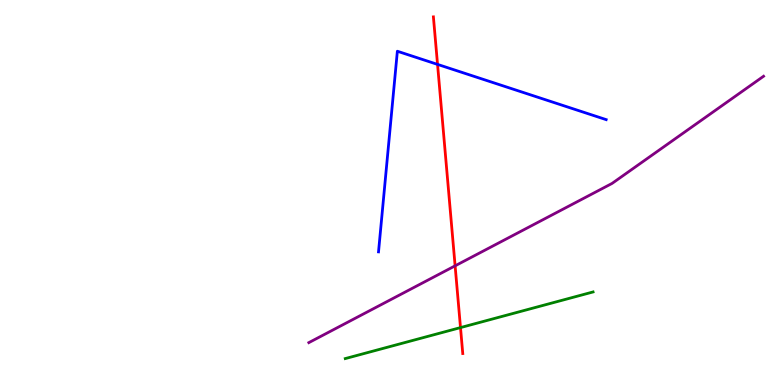[{'lines': ['blue', 'red'], 'intersections': [{'x': 5.65, 'y': 8.33}]}, {'lines': ['green', 'red'], 'intersections': [{'x': 5.94, 'y': 1.49}]}, {'lines': ['purple', 'red'], 'intersections': [{'x': 5.87, 'y': 3.1}]}, {'lines': ['blue', 'green'], 'intersections': []}, {'lines': ['blue', 'purple'], 'intersections': []}, {'lines': ['green', 'purple'], 'intersections': []}]